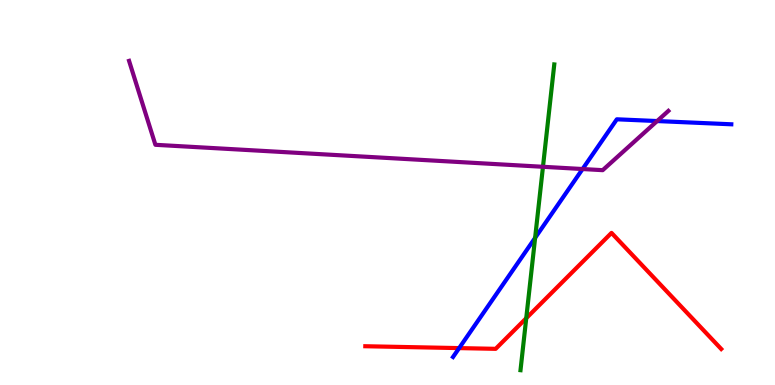[{'lines': ['blue', 'red'], 'intersections': [{'x': 5.92, 'y': 0.958}]}, {'lines': ['green', 'red'], 'intersections': [{'x': 6.79, 'y': 1.73}]}, {'lines': ['purple', 'red'], 'intersections': []}, {'lines': ['blue', 'green'], 'intersections': [{'x': 6.9, 'y': 3.82}]}, {'lines': ['blue', 'purple'], 'intersections': [{'x': 7.52, 'y': 5.61}, {'x': 8.48, 'y': 6.86}]}, {'lines': ['green', 'purple'], 'intersections': [{'x': 7.01, 'y': 5.67}]}]